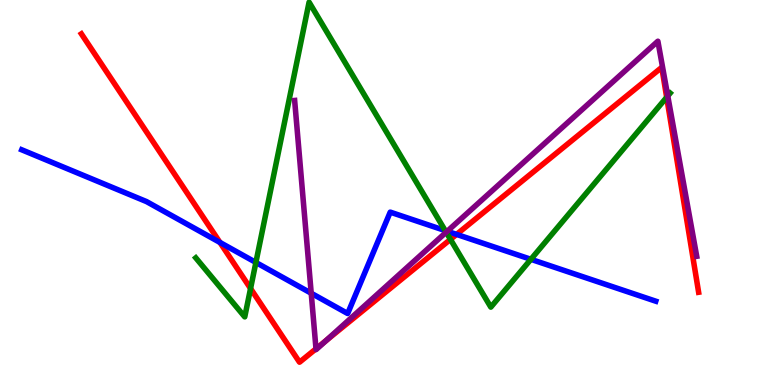[{'lines': ['blue', 'red'], 'intersections': [{'x': 2.84, 'y': 3.7}, {'x': 5.89, 'y': 3.91}]}, {'lines': ['green', 'red'], 'intersections': [{'x': 3.23, 'y': 2.51}, {'x': 5.81, 'y': 3.78}, {'x': 8.6, 'y': 7.47}]}, {'lines': ['purple', 'red'], 'intersections': [{'x': 4.08, 'y': 0.94}, {'x': 4.2, 'y': 1.15}]}, {'lines': ['blue', 'green'], 'intersections': [{'x': 3.3, 'y': 3.18}, {'x': 5.74, 'y': 4.01}, {'x': 6.85, 'y': 3.26}]}, {'lines': ['blue', 'purple'], 'intersections': [{'x': 4.02, 'y': 2.38}, {'x': 5.77, 'y': 3.99}]}, {'lines': ['green', 'purple'], 'intersections': [{'x': 5.76, 'y': 3.97}, {'x': 8.62, 'y': 7.51}]}]